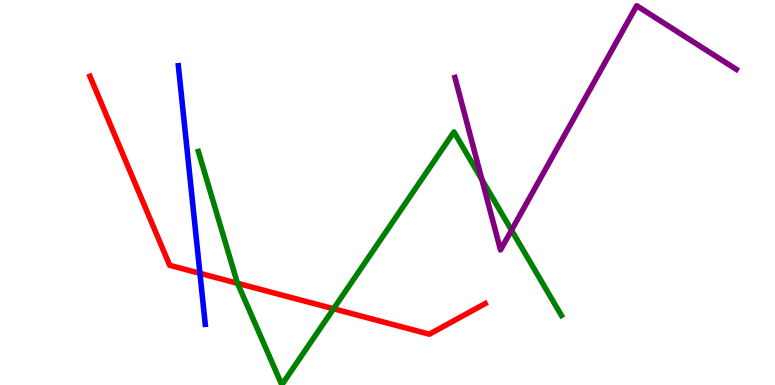[{'lines': ['blue', 'red'], 'intersections': [{'x': 2.58, 'y': 2.9}]}, {'lines': ['green', 'red'], 'intersections': [{'x': 3.07, 'y': 2.64}, {'x': 4.3, 'y': 1.98}]}, {'lines': ['purple', 'red'], 'intersections': []}, {'lines': ['blue', 'green'], 'intersections': []}, {'lines': ['blue', 'purple'], 'intersections': []}, {'lines': ['green', 'purple'], 'intersections': [{'x': 6.22, 'y': 5.33}, {'x': 6.6, 'y': 4.02}]}]